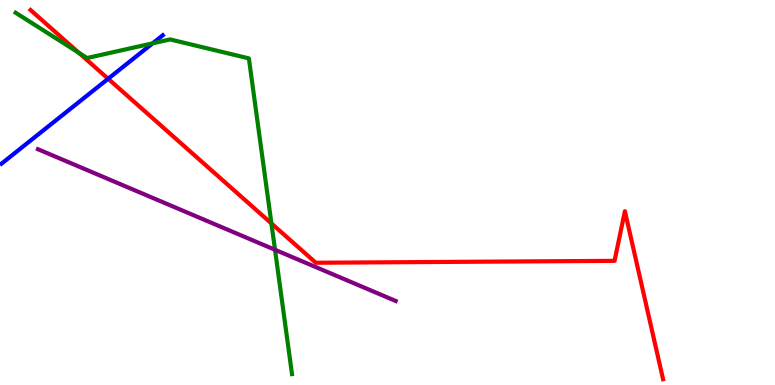[{'lines': ['blue', 'red'], 'intersections': [{'x': 1.4, 'y': 7.95}]}, {'lines': ['green', 'red'], 'intersections': [{'x': 1.02, 'y': 8.63}, {'x': 3.5, 'y': 4.2}]}, {'lines': ['purple', 'red'], 'intersections': []}, {'lines': ['blue', 'green'], 'intersections': [{'x': 1.97, 'y': 8.87}]}, {'lines': ['blue', 'purple'], 'intersections': []}, {'lines': ['green', 'purple'], 'intersections': [{'x': 3.55, 'y': 3.51}]}]